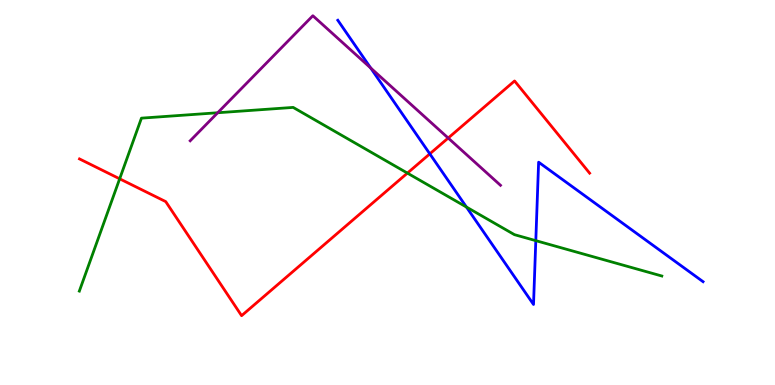[{'lines': ['blue', 'red'], 'intersections': [{'x': 5.55, 'y': 6.0}]}, {'lines': ['green', 'red'], 'intersections': [{'x': 1.54, 'y': 5.36}, {'x': 5.26, 'y': 5.5}]}, {'lines': ['purple', 'red'], 'intersections': [{'x': 5.78, 'y': 6.41}]}, {'lines': ['blue', 'green'], 'intersections': [{'x': 6.02, 'y': 4.62}, {'x': 6.91, 'y': 3.75}]}, {'lines': ['blue', 'purple'], 'intersections': [{'x': 4.78, 'y': 8.23}]}, {'lines': ['green', 'purple'], 'intersections': [{'x': 2.81, 'y': 7.07}]}]